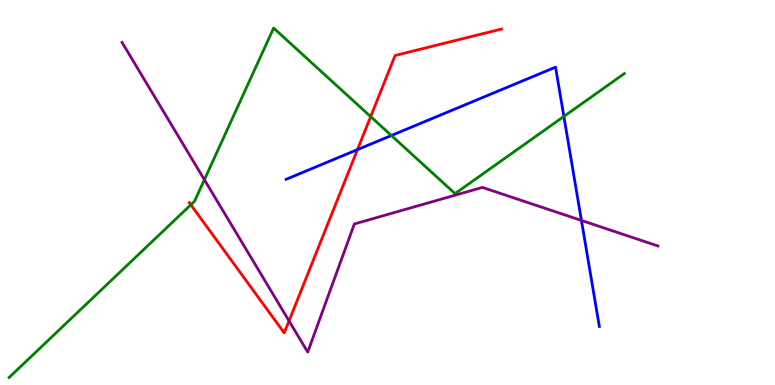[{'lines': ['blue', 'red'], 'intersections': [{'x': 4.61, 'y': 6.11}]}, {'lines': ['green', 'red'], 'intersections': [{'x': 2.46, 'y': 4.68}, {'x': 4.78, 'y': 6.97}]}, {'lines': ['purple', 'red'], 'intersections': [{'x': 3.73, 'y': 1.66}]}, {'lines': ['blue', 'green'], 'intersections': [{'x': 5.05, 'y': 6.48}, {'x': 7.28, 'y': 6.98}]}, {'lines': ['blue', 'purple'], 'intersections': [{'x': 7.5, 'y': 4.27}]}, {'lines': ['green', 'purple'], 'intersections': [{'x': 2.64, 'y': 5.33}]}]